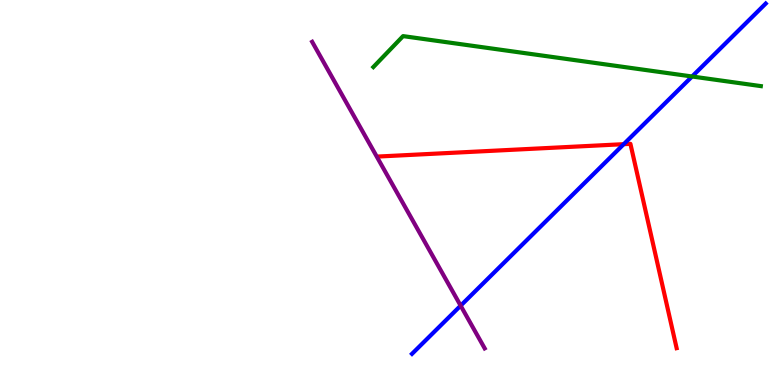[{'lines': ['blue', 'red'], 'intersections': [{'x': 8.05, 'y': 6.26}]}, {'lines': ['green', 'red'], 'intersections': []}, {'lines': ['purple', 'red'], 'intersections': []}, {'lines': ['blue', 'green'], 'intersections': [{'x': 8.93, 'y': 8.01}]}, {'lines': ['blue', 'purple'], 'intersections': [{'x': 5.94, 'y': 2.06}]}, {'lines': ['green', 'purple'], 'intersections': []}]